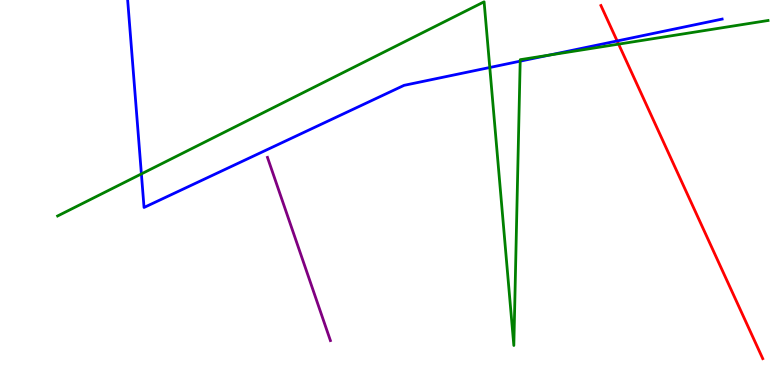[{'lines': ['blue', 'red'], 'intersections': [{'x': 7.96, 'y': 8.94}]}, {'lines': ['green', 'red'], 'intersections': [{'x': 7.98, 'y': 8.85}]}, {'lines': ['purple', 'red'], 'intersections': []}, {'lines': ['blue', 'green'], 'intersections': [{'x': 1.82, 'y': 5.48}, {'x': 6.32, 'y': 8.25}, {'x': 6.71, 'y': 8.41}, {'x': 7.09, 'y': 8.57}]}, {'lines': ['blue', 'purple'], 'intersections': []}, {'lines': ['green', 'purple'], 'intersections': []}]